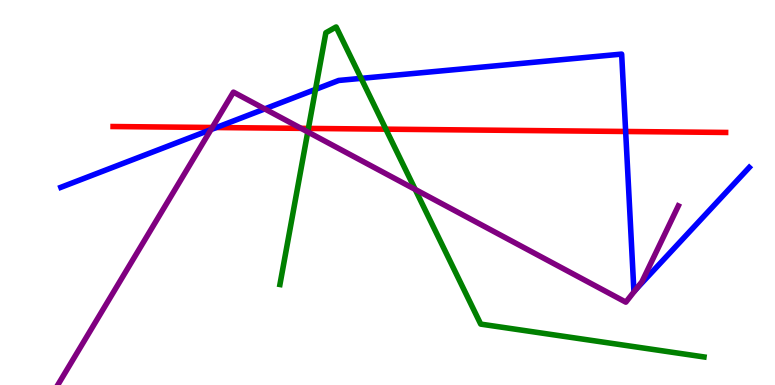[{'lines': ['blue', 'red'], 'intersections': [{'x': 2.79, 'y': 6.69}, {'x': 8.07, 'y': 6.58}]}, {'lines': ['green', 'red'], 'intersections': [{'x': 3.98, 'y': 6.66}, {'x': 4.98, 'y': 6.64}]}, {'lines': ['purple', 'red'], 'intersections': [{'x': 2.74, 'y': 6.69}, {'x': 3.88, 'y': 6.67}]}, {'lines': ['blue', 'green'], 'intersections': [{'x': 4.07, 'y': 7.68}, {'x': 4.66, 'y': 7.96}]}, {'lines': ['blue', 'purple'], 'intersections': [{'x': 2.72, 'y': 6.63}, {'x': 3.42, 'y': 7.17}, {'x': 8.2, 'y': 2.48}]}, {'lines': ['green', 'purple'], 'intersections': [{'x': 3.97, 'y': 6.57}, {'x': 5.36, 'y': 5.08}]}]